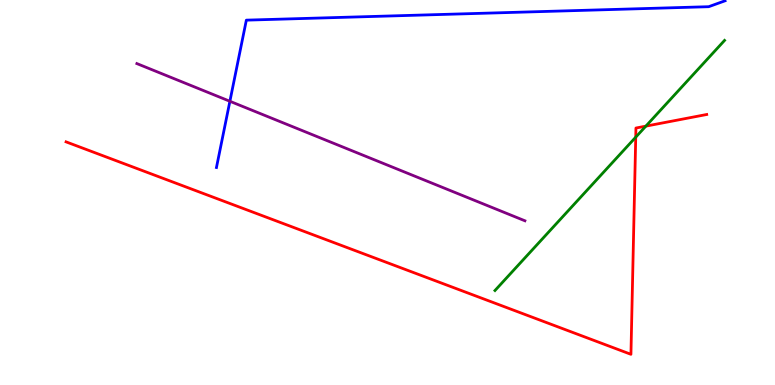[{'lines': ['blue', 'red'], 'intersections': []}, {'lines': ['green', 'red'], 'intersections': [{'x': 8.2, 'y': 6.44}, {'x': 8.33, 'y': 6.72}]}, {'lines': ['purple', 'red'], 'intersections': []}, {'lines': ['blue', 'green'], 'intersections': []}, {'lines': ['blue', 'purple'], 'intersections': [{'x': 2.97, 'y': 7.37}]}, {'lines': ['green', 'purple'], 'intersections': []}]